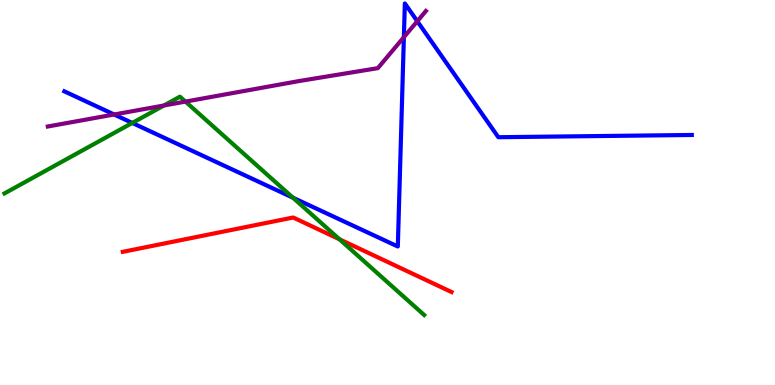[{'lines': ['blue', 'red'], 'intersections': []}, {'lines': ['green', 'red'], 'intersections': [{'x': 4.38, 'y': 3.78}]}, {'lines': ['purple', 'red'], 'intersections': []}, {'lines': ['blue', 'green'], 'intersections': [{'x': 1.71, 'y': 6.81}, {'x': 3.78, 'y': 4.86}]}, {'lines': ['blue', 'purple'], 'intersections': [{'x': 1.47, 'y': 7.03}, {'x': 5.21, 'y': 9.03}, {'x': 5.38, 'y': 9.45}]}, {'lines': ['green', 'purple'], 'intersections': [{'x': 2.12, 'y': 7.26}, {'x': 2.39, 'y': 7.36}]}]